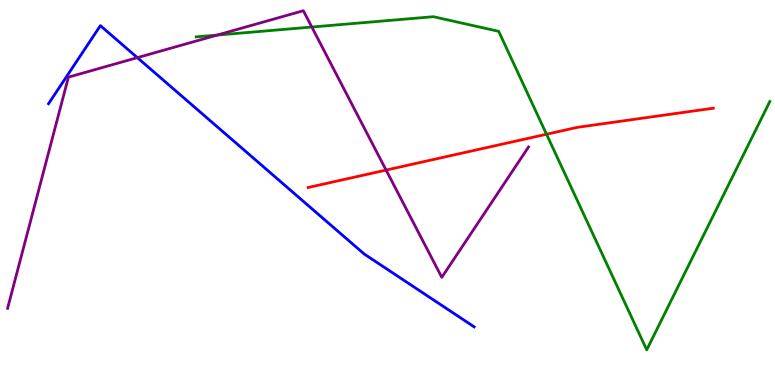[{'lines': ['blue', 'red'], 'intersections': []}, {'lines': ['green', 'red'], 'intersections': [{'x': 7.05, 'y': 6.51}]}, {'lines': ['purple', 'red'], 'intersections': [{'x': 4.98, 'y': 5.58}]}, {'lines': ['blue', 'green'], 'intersections': []}, {'lines': ['blue', 'purple'], 'intersections': [{'x': 1.77, 'y': 8.5}]}, {'lines': ['green', 'purple'], 'intersections': [{'x': 2.8, 'y': 9.09}, {'x': 4.02, 'y': 9.3}]}]